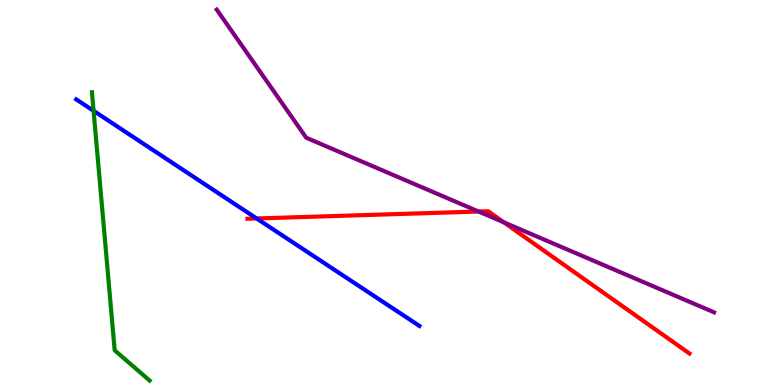[{'lines': ['blue', 'red'], 'intersections': [{'x': 3.31, 'y': 4.33}]}, {'lines': ['green', 'red'], 'intersections': []}, {'lines': ['purple', 'red'], 'intersections': [{'x': 6.18, 'y': 4.51}, {'x': 6.5, 'y': 4.23}]}, {'lines': ['blue', 'green'], 'intersections': [{'x': 1.21, 'y': 7.12}]}, {'lines': ['blue', 'purple'], 'intersections': []}, {'lines': ['green', 'purple'], 'intersections': []}]